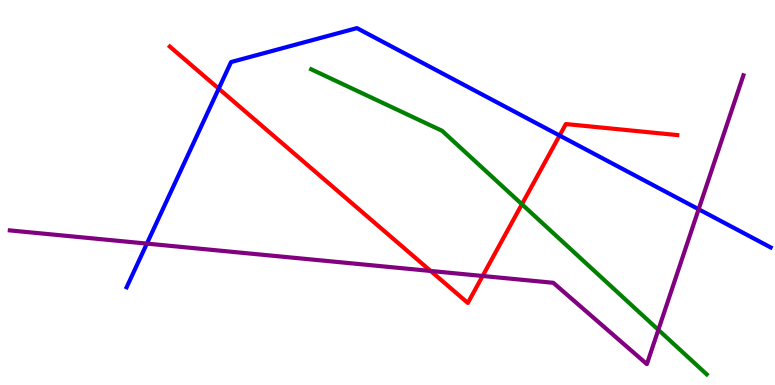[{'lines': ['blue', 'red'], 'intersections': [{'x': 2.82, 'y': 7.7}, {'x': 7.22, 'y': 6.48}]}, {'lines': ['green', 'red'], 'intersections': [{'x': 6.73, 'y': 4.69}]}, {'lines': ['purple', 'red'], 'intersections': [{'x': 5.56, 'y': 2.96}, {'x': 6.23, 'y': 2.83}]}, {'lines': ['blue', 'green'], 'intersections': []}, {'lines': ['blue', 'purple'], 'intersections': [{'x': 1.9, 'y': 3.67}, {'x': 9.01, 'y': 4.57}]}, {'lines': ['green', 'purple'], 'intersections': [{'x': 8.49, 'y': 1.43}]}]